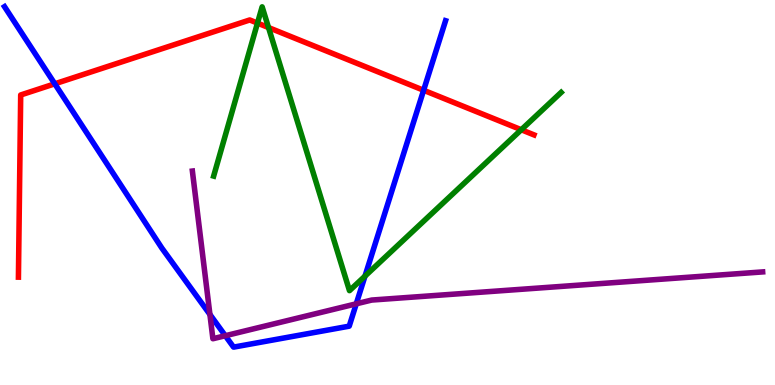[{'lines': ['blue', 'red'], 'intersections': [{'x': 0.707, 'y': 7.82}, {'x': 5.47, 'y': 7.66}]}, {'lines': ['green', 'red'], 'intersections': [{'x': 3.32, 'y': 9.4}, {'x': 3.46, 'y': 9.28}, {'x': 6.73, 'y': 6.63}]}, {'lines': ['purple', 'red'], 'intersections': []}, {'lines': ['blue', 'green'], 'intersections': [{'x': 4.71, 'y': 2.83}]}, {'lines': ['blue', 'purple'], 'intersections': [{'x': 2.71, 'y': 1.83}, {'x': 2.91, 'y': 1.28}, {'x': 4.6, 'y': 2.11}]}, {'lines': ['green', 'purple'], 'intersections': []}]